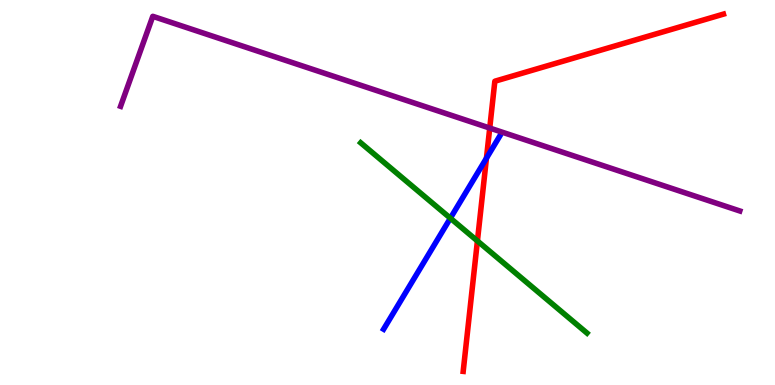[{'lines': ['blue', 'red'], 'intersections': [{'x': 6.28, 'y': 5.89}]}, {'lines': ['green', 'red'], 'intersections': [{'x': 6.16, 'y': 3.74}]}, {'lines': ['purple', 'red'], 'intersections': [{'x': 6.32, 'y': 6.67}]}, {'lines': ['blue', 'green'], 'intersections': [{'x': 5.81, 'y': 4.33}]}, {'lines': ['blue', 'purple'], 'intersections': []}, {'lines': ['green', 'purple'], 'intersections': []}]